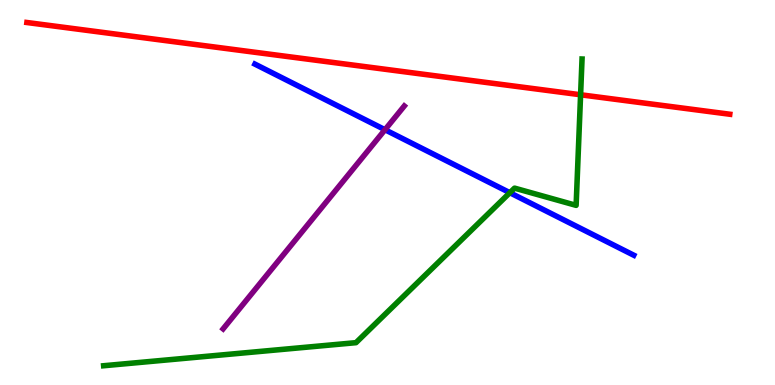[{'lines': ['blue', 'red'], 'intersections': []}, {'lines': ['green', 'red'], 'intersections': [{'x': 7.49, 'y': 7.54}]}, {'lines': ['purple', 'red'], 'intersections': []}, {'lines': ['blue', 'green'], 'intersections': [{'x': 6.58, 'y': 4.99}]}, {'lines': ['blue', 'purple'], 'intersections': [{'x': 4.97, 'y': 6.63}]}, {'lines': ['green', 'purple'], 'intersections': []}]